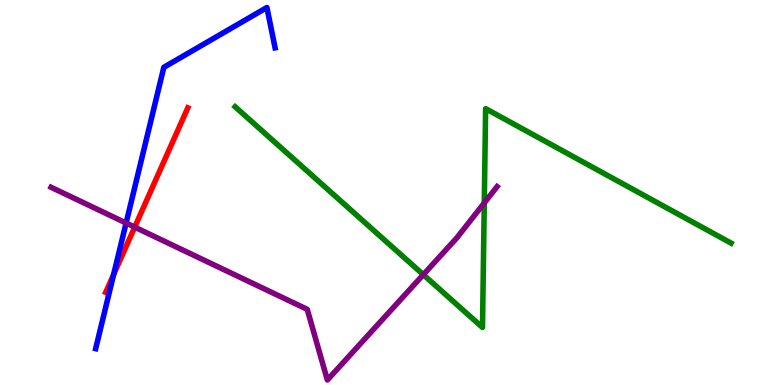[{'lines': ['blue', 'red'], 'intersections': [{'x': 1.47, 'y': 2.87}]}, {'lines': ['green', 'red'], 'intersections': []}, {'lines': ['purple', 'red'], 'intersections': [{'x': 1.74, 'y': 4.1}]}, {'lines': ['blue', 'green'], 'intersections': []}, {'lines': ['blue', 'purple'], 'intersections': [{'x': 1.63, 'y': 4.21}]}, {'lines': ['green', 'purple'], 'intersections': [{'x': 5.46, 'y': 2.87}, {'x': 6.25, 'y': 4.73}]}]